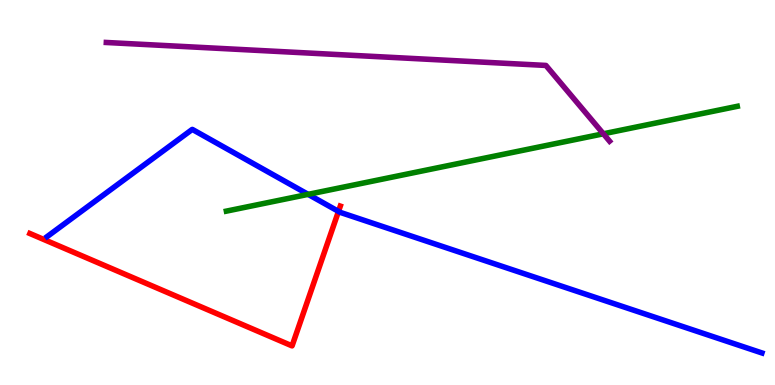[{'lines': ['blue', 'red'], 'intersections': [{'x': 4.37, 'y': 4.51}]}, {'lines': ['green', 'red'], 'intersections': []}, {'lines': ['purple', 'red'], 'intersections': []}, {'lines': ['blue', 'green'], 'intersections': [{'x': 3.98, 'y': 4.95}]}, {'lines': ['blue', 'purple'], 'intersections': []}, {'lines': ['green', 'purple'], 'intersections': [{'x': 7.79, 'y': 6.52}]}]